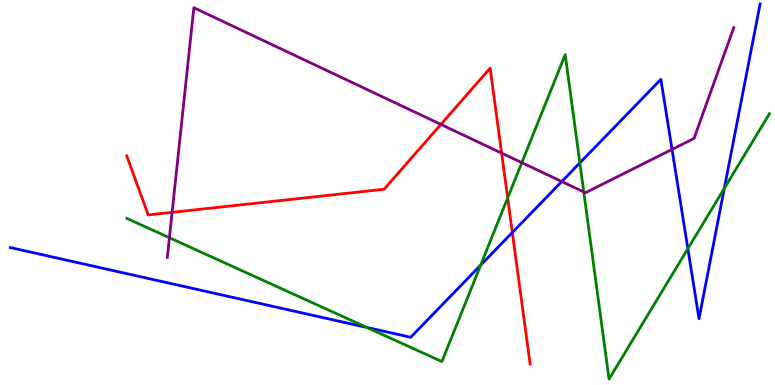[{'lines': ['blue', 'red'], 'intersections': [{'x': 6.61, 'y': 3.96}]}, {'lines': ['green', 'red'], 'intersections': [{'x': 6.55, 'y': 4.86}]}, {'lines': ['purple', 'red'], 'intersections': [{'x': 2.22, 'y': 4.48}, {'x': 5.69, 'y': 6.77}, {'x': 6.47, 'y': 6.02}]}, {'lines': ['blue', 'green'], 'intersections': [{'x': 4.73, 'y': 1.5}, {'x': 6.2, 'y': 3.11}, {'x': 7.48, 'y': 5.77}, {'x': 8.88, 'y': 3.54}, {'x': 9.35, 'y': 5.11}]}, {'lines': ['blue', 'purple'], 'intersections': [{'x': 7.25, 'y': 5.28}, {'x': 8.67, 'y': 6.12}]}, {'lines': ['green', 'purple'], 'intersections': [{'x': 2.19, 'y': 3.83}, {'x': 6.73, 'y': 5.78}, {'x': 7.53, 'y': 5.01}]}]